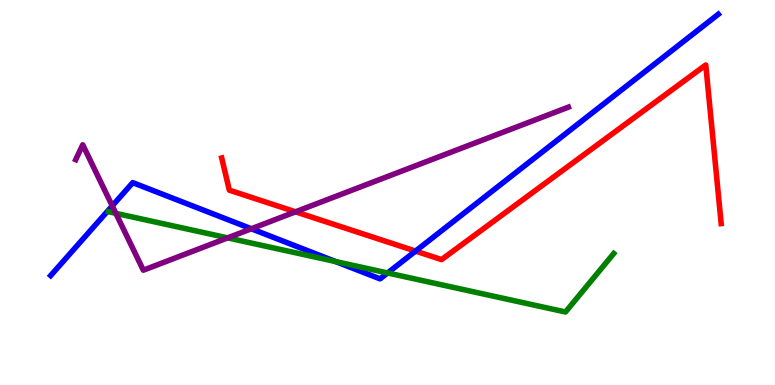[{'lines': ['blue', 'red'], 'intersections': [{'x': 5.36, 'y': 3.48}]}, {'lines': ['green', 'red'], 'intersections': []}, {'lines': ['purple', 'red'], 'intersections': [{'x': 3.81, 'y': 4.5}]}, {'lines': ['blue', 'green'], 'intersections': [{'x': 4.33, 'y': 3.21}, {'x': 5.0, 'y': 2.91}]}, {'lines': ['blue', 'purple'], 'intersections': [{'x': 1.45, 'y': 4.65}, {'x': 3.24, 'y': 4.06}]}, {'lines': ['green', 'purple'], 'intersections': [{'x': 1.49, 'y': 4.46}, {'x': 2.94, 'y': 3.82}]}]